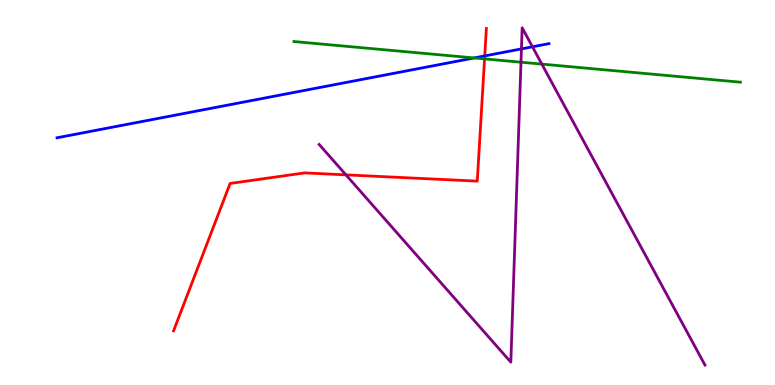[{'lines': ['blue', 'red'], 'intersections': [{'x': 6.25, 'y': 8.55}]}, {'lines': ['green', 'red'], 'intersections': [{'x': 6.25, 'y': 8.47}]}, {'lines': ['purple', 'red'], 'intersections': [{'x': 4.46, 'y': 5.46}]}, {'lines': ['blue', 'green'], 'intersections': [{'x': 6.12, 'y': 8.49}]}, {'lines': ['blue', 'purple'], 'intersections': [{'x': 6.73, 'y': 8.73}, {'x': 6.87, 'y': 8.78}]}, {'lines': ['green', 'purple'], 'intersections': [{'x': 6.72, 'y': 8.38}, {'x': 6.99, 'y': 8.33}]}]